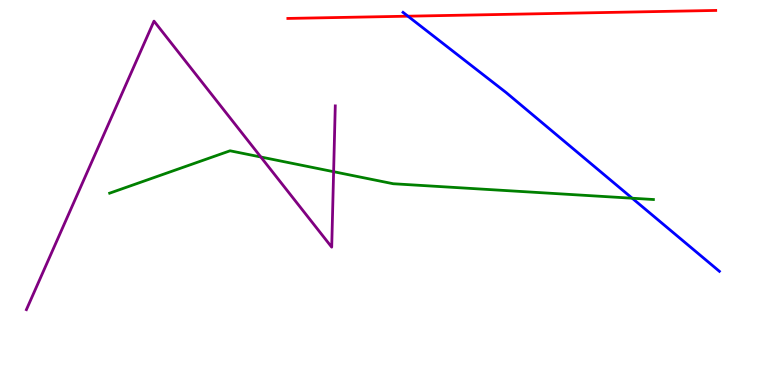[{'lines': ['blue', 'red'], 'intersections': [{'x': 5.26, 'y': 9.58}]}, {'lines': ['green', 'red'], 'intersections': []}, {'lines': ['purple', 'red'], 'intersections': []}, {'lines': ['blue', 'green'], 'intersections': [{'x': 8.16, 'y': 4.85}]}, {'lines': ['blue', 'purple'], 'intersections': []}, {'lines': ['green', 'purple'], 'intersections': [{'x': 3.37, 'y': 5.92}, {'x': 4.3, 'y': 5.54}]}]